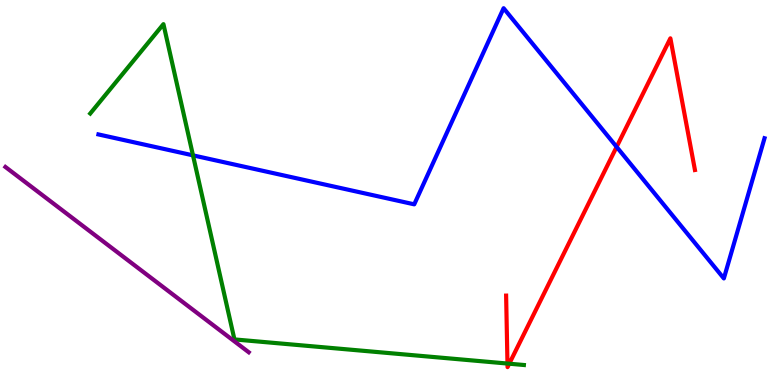[{'lines': ['blue', 'red'], 'intersections': [{'x': 7.96, 'y': 6.19}]}, {'lines': ['green', 'red'], 'intersections': [{'x': 6.55, 'y': 0.557}, {'x': 6.57, 'y': 0.553}]}, {'lines': ['purple', 'red'], 'intersections': []}, {'lines': ['blue', 'green'], 'intersections': [{'x': 2.49, 'y': 5.96}]}, {'lines': ['blue', 'purple'], 'intersections': []}, {'lines': ['green', 'purple'], 'intersections': []}]